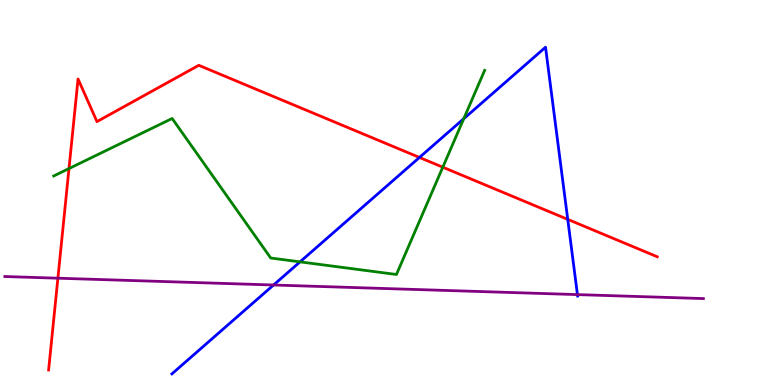[{'lines': ['blue', 'red'], 'intersections': [{'x': 5.41, 'y': 5.91}, {'x': 7.33, 'y': 4.3}]}, {'lines': ['green', 'red'], 'intersections': [{'x': 0.89, 'y': 5.62}, {'x': 5.71, 'y': 5.66}]}, {'lines': ['purple', 'red'], 'intersections': [{'x': 0.747, 'y': 2.77}]}, {'lines': ['blue', 'green'], 'intersections': [{'x': 3.87, 'y': 3.2}, {'x': 5.98, 'y': 6.92}]}, {'lines': ['blue', 'purple'], 'intersections': [{'x': 3.53, 'y': 2.6}, {'x': 7.45, 'y': 2.35}]}, {'lines': ['green', 'purple'], 'intersections': []}]